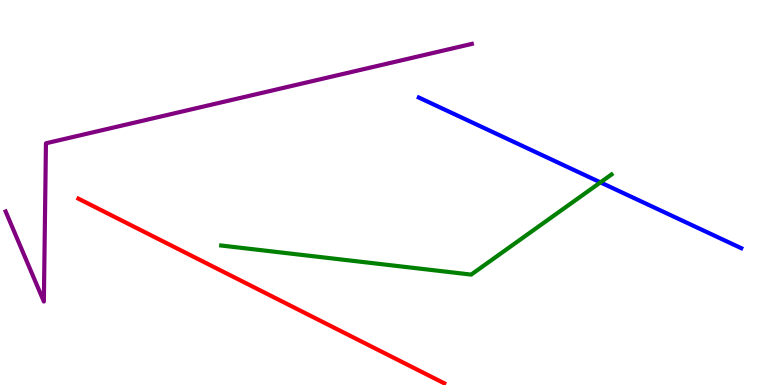[{'lines': ['blue', 'red'], 'intersections': []}, {'lines': ['green', 'red'], 'intersections': []}, {'lines': ['purple', 'red'], 'intersections': []}, {'lines': ['blue', 'green'], 'intersections': [{'x': 7.75, 'y': 5.26}]}, {'lines': ['blue', 'purple'], 'intersections': []}, {'lines': ['green', 'purple'], 'intersections': []}]